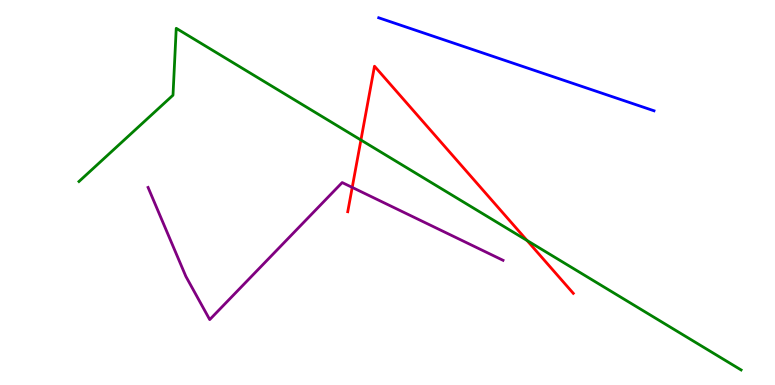[{'lines': ['blue', 'red'], 'intersections': []}, {'lines': ['green', 'red'], 'intersections': [{'x': 4.66, 'y': 6.36}, {'x': 6.8, 'y': 3.75}]}, {'lines': ['purple', 'red'], 'intersections': [{'x': 4.54, 'y': 5.13}]}, {'lines': ['blue', 'green'], 'intersections': []}, {'lines': ['blue', 'purple'], 'intersections': []}, {'lines': ['green', 'purple'], 'intersections': []}]